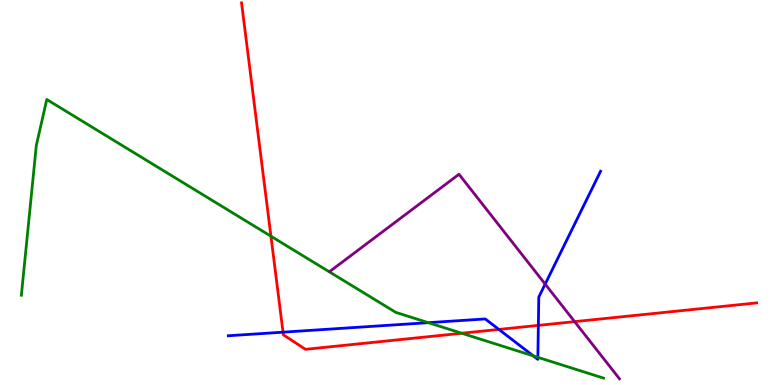[{'lines': ['blue', 'red'], 'intersections': [{'x': 3.65, 'y': 1.37}, {'x': 6.44, 'y': 1.44}, {'x': 6.95, 'y': 1.55}]}, {'lines': ['green', 'red'], 'intersections': [{'x': 3.5, 'y': 3.86}, {'x': 5.96, 'y': 1.34}]}, {'lines': ['purple', 'red'], 'intersections': [{'x': 7.41, 'y': 1.65}]}, {'lines': ['blue', 'green'], 'intersections': [{'x': 5.53, 'y': 1.62}, {'x': 6.88, 'y': 0.756}, {'x': 6.94, 'y': 0.719}]}, {'lines': ['blue', 'purple'], 'intersections': [{'x': 7.03, 'y': 2.62}]}, {'lines': ['green', 'purple'], 'intersections': []}]